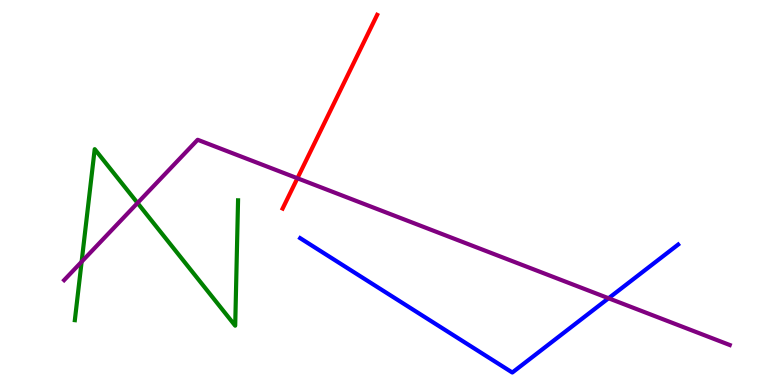[{'lines': ['blue', 'red'], 'intersections': []}, {'lines': ['green', 'red'], 'intersections': []}, {'lines': ['purple', 'red'], 'intersections': [{'x': 3.84, 'y': 5.37}]}, {'lines': ['blue', 'green'], 'intersections': []}, {'lines': ['blue', 'purple'], 'intersections': [{'x': 7.85, 'y': 2.25}]}, {'lines': ['green', 'purple'], 'intersections': [{'x': 1.05, 'y': 3.2}, {'x': 1.77, 'y': 4.73}]}]